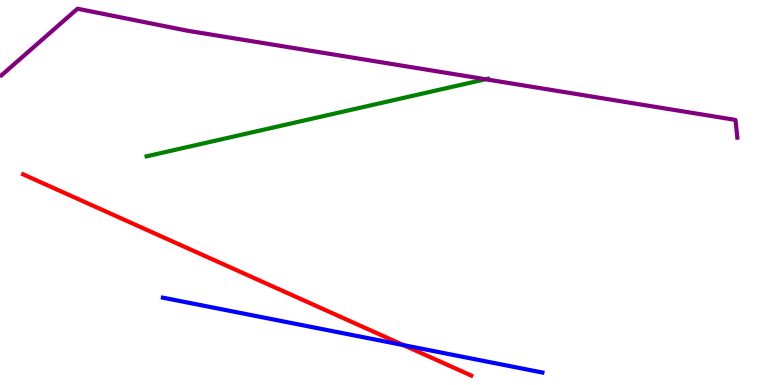[{'lines': ['blue', 'red'], 'intersections': [{'x': 5.21, 'y': 1.04}]}, {'lines': ['green', 'red'], 'intersections': []}, {'lines': ['purple', 'red'], 'intersections': []}, {'lines': ['blue', 'green'], 'intersections': []}, {'lines': ['blue', 'purple'], 'intersections': []}, {'lines': ['green', 'purple'], 'intersections': [{'x': 6.27, 'y': 7.94}]}]